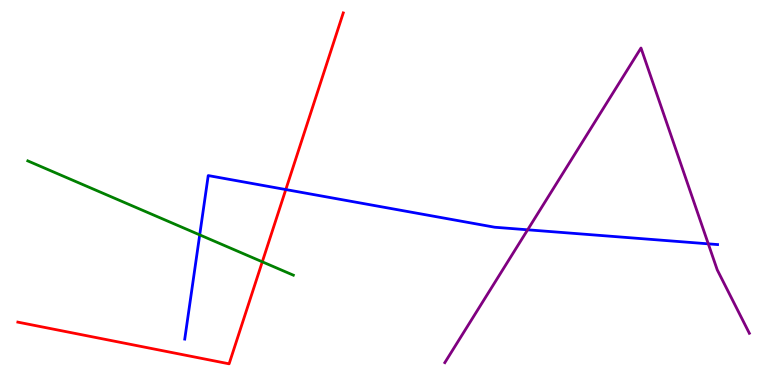[{'lines': ['blue', 'red'], 'intersections': [{'x': 3.69, 'y': 5.08}]}, {'lines': ['green', 'red'], 'intersections': [{'x': 3.38, 'y': 3.2}]}, {'lines': ['purple', 'red'], 'intersections': []}, {'lines': ['blue', 'green'], 'intersections': [{'x': 2.58, 'y': 3.9}]}, {'lines': ['blue', 'purple'], 'intersections': [{'x': 6.81, 'y': 4.03}, {'x': 9.14, 'y': 3.67}]}, {'lines': ['green', 'purple'], 'intersections': []}]